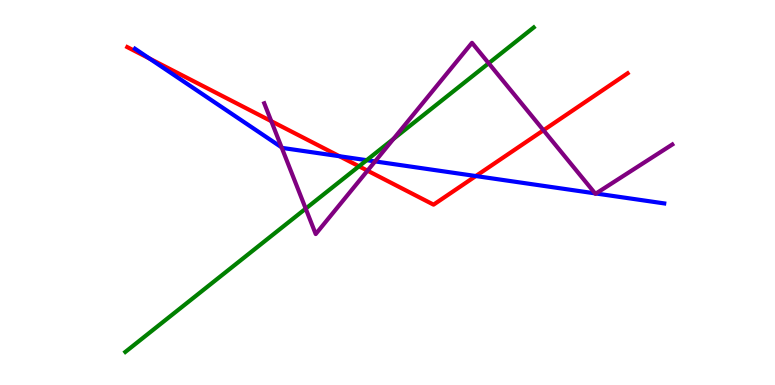[{'lines': ['blue', 'red'], 'intersections': [{'x': 1.93, 'y': 8.48}, {'x': 4.38, 'y': 5.94}, {'x': 6.14, 'y': 5.43}]}, {'lines': ['green', 'red'], 'intersections': [{'x': 4.63, 'y': 5.68}]}, {'lines': ['purple', 'red'], 'intersections': [{'x': 3.5, 'y': 6.85}, {'x': 4.74, 'y': 5.57}, {'x': 7.01, 'y': 6.62}]}, {'lines': ['blue', 'green'], 'intersections': [{'x': 4.73, 'y': 5.84}]}, {'lines': ['blue', 'purple'], 'intersections': [{'x': 3.63, 'y': 6.17}, {'x': 4.84, 'y': 5.81}, {'x': 7.68, 'y': 4.98}, {'x': 7.69, 'y': 4.97}]}, {'lines': ['green', 'purple'], 'intersections': [{'x': 3.94, 'y': 4.58}, {'x': 5.08, 'y': 6.39}, {'x': 6.31, 'y': 8.36}]}]